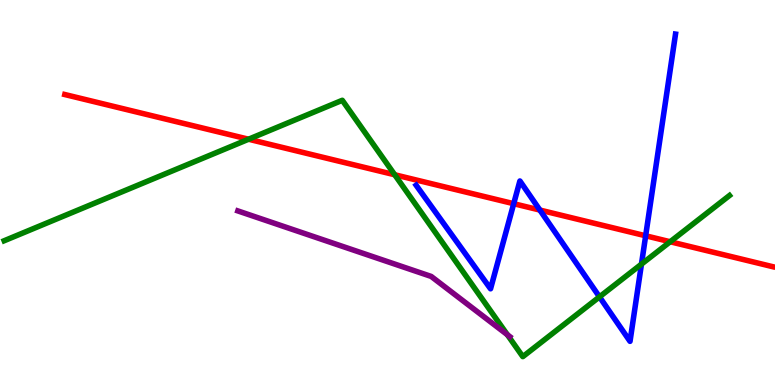[{'lines': ['blue', 'red'], 'intersections': [{'x': 6.63, 'y': 4.71}, {'x': 6.97, 'y': 4.54}, {'x': 8.33, 'y': 3.88}]}, {'lines': ['green', 'red'], 'intersections': [{'x': 3.21, 'y': 6.38}, {'x': 5.09, 'y': 5.46}, {'x': 8.65, 'y': 3.72}]}, {'lines': ['purple', 'red'], 'intersections': []}, {'lines': ['blue', 'green'], 'intersections': [{'x': 7.74, 'y': 2.29}, {'x': 8.28, 'y': 3.14}]}, {'lines': ['blue', 'purple'], 'intersections': []}, {'lines': ['green', 'purple'], 'intersections': [{'x': 6.55, 'y': 1.31}]}]